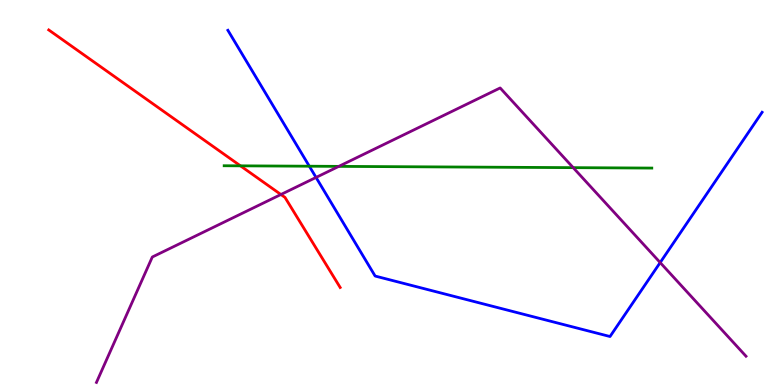[{'lines': ['blue', 'red'], 'intersections': []}, {'lines': ['green', 'red'], 'intersections': [{'x': 3.1, 'y': 5.69}]}, {'lines': ['purple', 'red'], 'intersections': [{'x': 3.62, 'y': 4.95}]}, {'lines': ['blue', 'green'], 'intersections': [{'x': 3.99, 'y': 5.68}]}, {'lines': ['blue', 'purple'], 'intersections': [{'x': 4.08, 'y': 5.39}, {'x': 8.52, 'y': 3.18}]}, {'lines': ['green', 'purple'], 'intersections': [{'x': 4.37, 'y': 5.68}, {'x': 7.4, 'y': 5.65}]}]